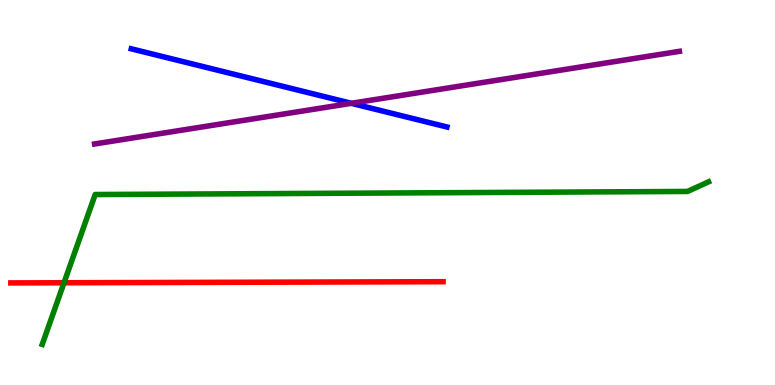[{'lines': ['blue', 'red'], 'intersections': []}, {'lines': ['green', 'red'], 'intersections': [{'x': 0.826, 'y': 2.66}]}, {'lines': ['purple', 'red'], 'intersections': []}, {'lines': ['blue', 'green'], 'intersections': []}, {'lines': ['blue', 'purple'], 'intersections': [{'x': 4.53, 'y': 7.32}]}, {'lines': ['green', 'purple'], 'intersections': []}]